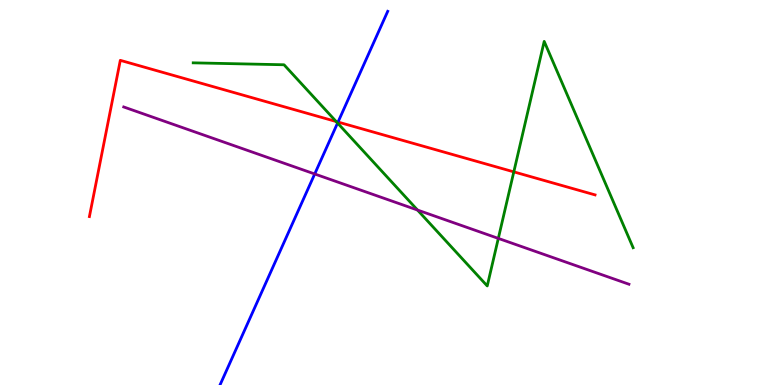[{'lines': ['blue', 'red'], 'intersections': [{'x': 4.36, 'y': 6.83}]}, {'lines': ['green', 'red'], 'intersections': [{'x': 4.34, 'y': 6.84}, {'x': 6.63, 'y': 5.54}]}, {'lines': ['purple', 'red'], 'intersections': []}, {'lines': ['blue', 'green'], 'intersections': [{'x': 4.36, 'y': 6.8}]}, {'lines': ['blue', 'purple'], 'intersections': [{'x': 4.06, 'y': 5.48}]}, {'lines': ['green', 'purple'], 'intersections': [{'x': 5.39, 'y': 4.54}, {'x': 6.43, 'y': 3.81}]}]